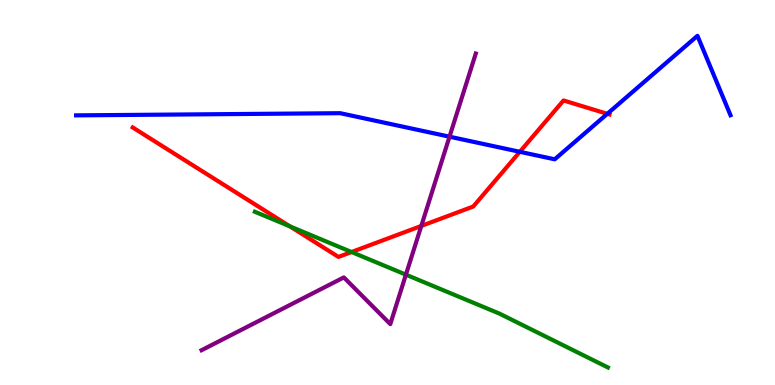[{'lines': ['blue', 'red'], 'intersections': [{'x': 6.71, 'y': 6.06}, {'x': 7.84, 'y': 7.04}]}, {'lines': ['green', 'red'], 'intersections': [{'x': 3.74, 'y': 4.12}, {'x': 4.54, 'y': 3.45}]}, {'lines': ['purple', 'red'], 'intersections': [{'x': 5.44, 'y': 4.13}]}, {'lines': ['blue', 'green'], 'intersections': []}, {'lines': ['blue', 'purple'], 'intersections': [{'x': 5.8, 'y': 6.45}]}, {'lines': ['green', 'purple'], 'intersections': [{'x': 5.24, 'y': 2.87}]}]